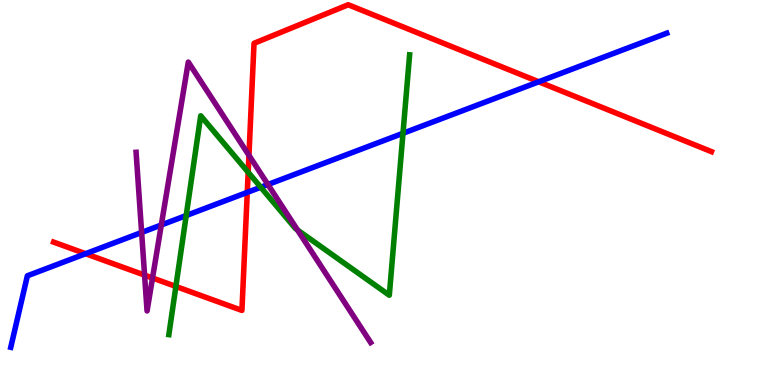[{'lines': ['blue', 'red'], 'intersections': [{'x': 1.1, 'y': 3.41}, {'x': 3.19, 'y': 5.0}, {'x': 6.95, 'y': 7.88}]}, {'lines': ['green', 'red'], 'intersections': [{'x': 2.27, 'y': 2.56}, {'x': 3.2, 'y': 5.53}]}, {'lines': ['purple', 'red'], 'intersections': [{'x': 1.87, 'y': 2.85}, {'x': 1.97, 'y': 2.78}, {'x': 3.21, 'y': 5.97}]}, {'lines': ['blue', 'green'], 'intersections': [{'x': 2.4, 'y': 4.4}, {'x': 3.36, 'y': 5.14}, {'x': 5.2, 'y': 6.54}]}, {'lines': ['blue', 'purple'], 'intersections': [{'x': 1.83, 'y': 3.96}, {'x': 2.08, 'y': 4.16}, {'x': 3.46, 'y': 5.21}]}, {'lines': ['green', 'purple'], 'intersections': [{'x': 3.84, 'y': 4.03}]}]